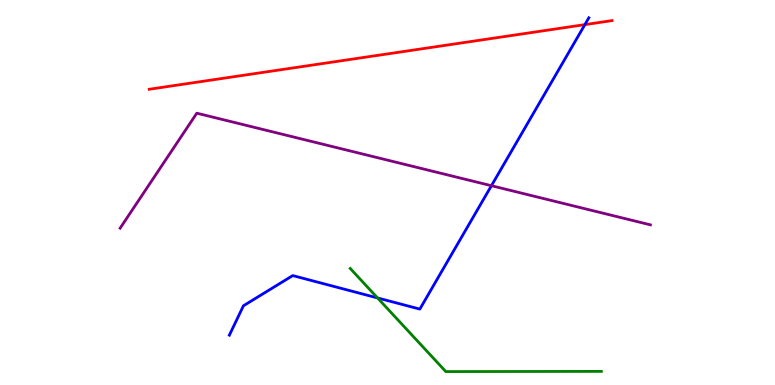[{'lines': ['blue', 'red'], 'intersections': [{'x': 7.55, 'y': 9.36}]}, {'lines': ['green', 'red'], 'intersections': []}, {'lines': ['purple', 'red'], 'intersections': []}, {'lines': ['blue', 'green'], 'intersections': [{'x': 4.87, 'y': 2.26}]}, {'lines': ['blue', 'purple'], 'intersections': [{'x': 6.34, 'y': 5.18}]}, {'lines': ['green', 'purple'], 'intersections': []}]